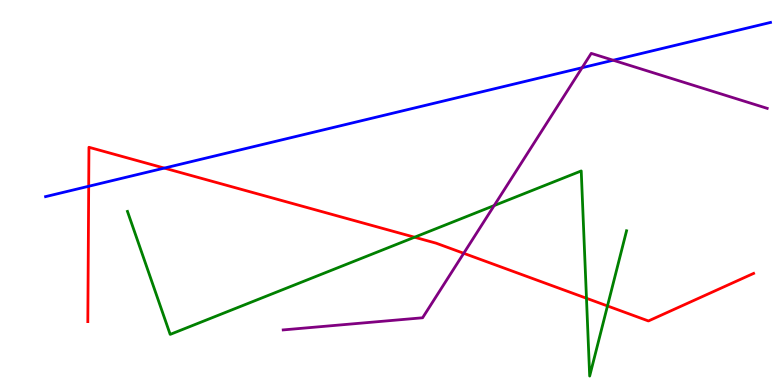[{'lines': ['blue', 'red'], 'intersections': [{'x': 1.14, 'y': 5.16}, {'x': 2.12, 'y': 5.63}]}, {'lines': ['green', 'red'], 'intersections': [{'x': 5.35, 'y': 3.84}, {'x': 7.57, 'y': 2.25}, {'x': 7.84, 'y': 2.05}]}, {'lines': ['purple', 'red'], 'intersections': [{'x': 5.98, 'y': 3.42}]}, {'lines': ['blue', 'green'], 'intersections': []}, {'lines': ['blue', 'purple'], 'intersections': [{'x': 7.51, 'y': 8.24}, {'x': 7.91, 'y': 8.44}]}, {'lines': ['green', 'purple'], 'intersections': [{'x': 6.38, 'y': 4.66}]}]